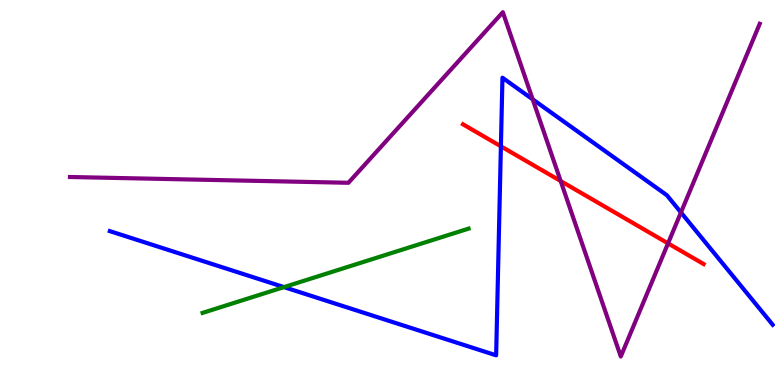[{'lines': ['blue', 'red'], 'intersections': [{'x': 6.46, 'y': 6.2}]}, {'lines': ['green', 'red'], 'intersections': []}, {'lines': ['purple', 'red'], 'intersections': [{'x': 7.23, 'y': 5.3}, {'x': 8.62, 'y': 3.68}]}, {'lines': ['blue', 'green'], 'intersections': [{'x': 3.66, 'y': 2.54}]}, {'lines': ['blue', 'purple'], 'intersections': [{'x': 6.87, 'y': 7.42}, {'x': 8.79, 'y': 4.48}]}, {'lines': ['green', 'purple'], 'intersections': []}]